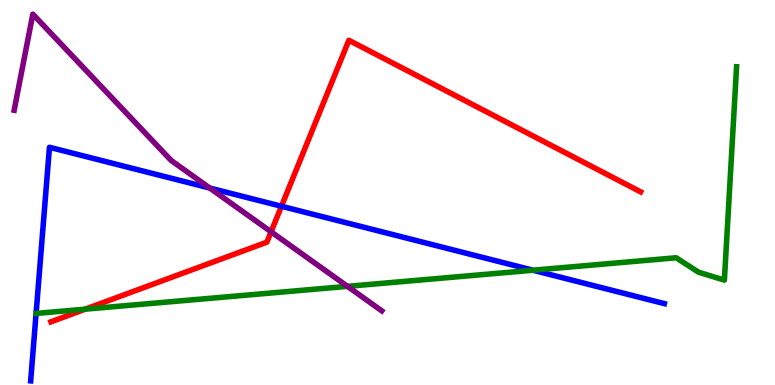[{'lines': ['blue', 'red'], 'intersections': [{'x': 3.63, 'y': 4.64}]}, {'lines': ['green', 'red'], 'intersections': [{'x': 1.1, 'y': 1.97}]}, {'lines': ['purple', 'red'], 'intersections': [{'x': 3.5, 'y': 3.98}]}, {'lines': ['blue', 'green'], 'intersections': [{'x': 6.88, 'y': 2.98}]}, {'lines': ['blue', 'purple'], 'intersections': [{'x': 2.71, 'y': 5.12}]}, {'lines': ['green', 'purple'], 'intersections': [{'x': 4.48, 'y': 2.56}]}]